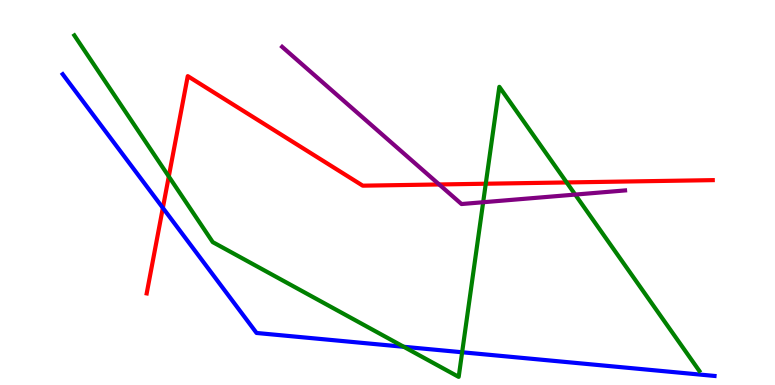[{'lines': ['blue', 'red'], 'intersections': [{'x': 2.1, 'y': 4.6}]}, {'lines': ['green', 'red'], 'intersections': [{'x': 2.18, 'y': 5.42}, {'x': 6.27, 'y': 5.23}, {'x': 7.31, 'y': 5.26}]}, {'lines': ['purple', 'red'], 'intersections': [{'x': 5.67, 'y': 5.21}]}, {'lines': ['blue', 'green'], 'intersections': [{'x': 5.21, 'y': 0.993}, {'x': 5.96, 'y': 0.85}]}, {'lines': ['blue', 'purple'], 'intersections': []}, {'lines': ['green', 'purple'], 'intersections': [{'x': 6.23, 'y': 4.75}, {'x': 7.42, 'y': 4.95}]}]